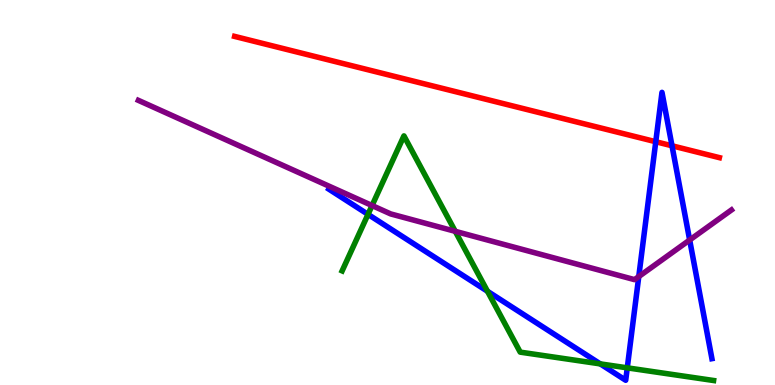[{'lines': ['blue', 'red'], 'intersections': [{'x': 8.46, 'y': 6.32}, {'x': 8.67, 'y': 6.21}]}, {'lines': ['green', 'red'], 'intersections': []}, {'lines': ['purple', 'red'], 'intersections': []}, {'lines': ['blue', 'green'], 'intersections': [{'x': 4.75, 'y': 4.43}, {'x': 6.29, 'y': 2.43}, {'x': 7.75, 'y': 0.548}, {'x': 8.09, 'y': 0.446}]}, {'lines': ['blue', 'purple'], 'intersections': [{'x': 8.24, 'y': 2.82}, {'x': 8.9, 'y': 3.77}]}, {'lines': ['green', 'purple'], 'intersections': [{'x': 4.8, 'y': 4.66}, {'x': 5.87, 'y': 3.99}]}]